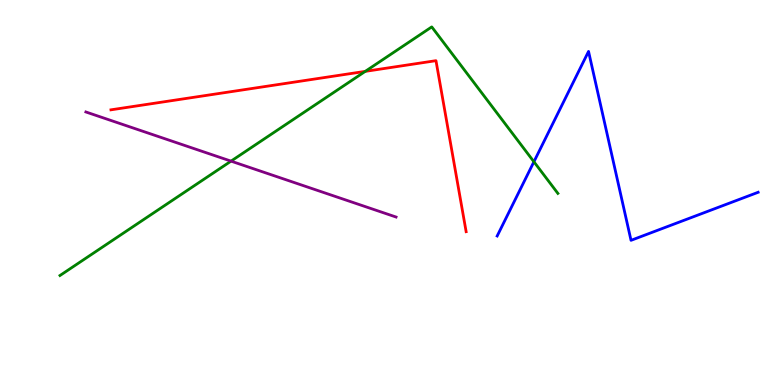[{'lines': ['blue', 'red'], 'intersections': []}, {'lines': ['green', 'red'], 'intersections': [{'x': 4.71, 'y': 8.15}]}, {'lines': ['purple', 'red'], 'intersections': []}, {'lines': ['blue', 'green'], 'intersections': [{'x': 6.89, 'y': 5.8}]}, {'lines': ['blue', 'purple'], 'intersections': []}, {'lines': ['green', 'purple'], 'intersections': [{'x': 2.98, 'y': 5.81}]}]